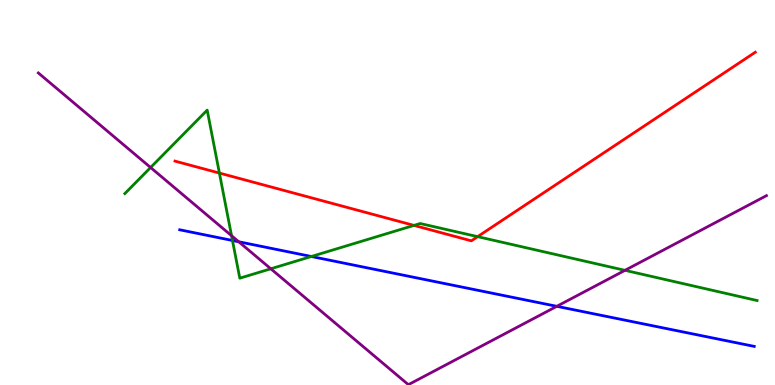[{'lines': ['blue', 'red'], 'intersections': []}, {'lines': ['green', 'red'], 'intersections': [{'x': 2.83, 'y': 5.5}, {'x': 5.34, 'y': 4.15}, {'x': 6.16, 'y': 3.85}]}, {'lines': ['purple', 'red'], 'intersections': []}, {'lines': ['blue', 'green'], 'intersections': [{'x': 3.0, 'y': 3.75}, {'x': 4.02, 'y': 3.34}]}, {'lines': ['blue', 'purple'], 'intersections': [{'x': 3.08, 'y': 3.72}, {'x': 7.18, 'y': 2.04}]}, {'lines': ['green', 'purple'], 'intersections': [{'x': 1.94, 'y': 5.65}, {'x': 2.99, 'y': 3.88}, {'x': 3.49, 'y': 3.02}, {'x': 8.06, 'y': 2.98}]}]